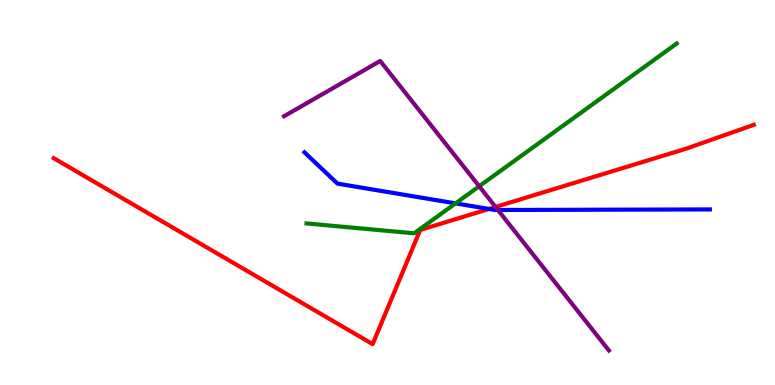[{'lines': ['blue', 'red'], 'intersections': [{'x': 6.31, 'y': 4.57}]}, {'lines': ['green', 'red'], 'intersections': []}, {'lines': ['purple', 'red'], 'intersections': [{'x': 6.39, 'y': 4.62}]}, {'lines': ['blue', 'green'], 'intersections': [{'x': 5.88, 'y': 4.72}]}, {'lines': ['blue', 'purple'], 'intersections': [{'x': 6.42, 'y': 4.55}]}, {'lines': ['green', 'purple'], 'intersections': [{'x': 6.18, 'y': 5.16}]}]